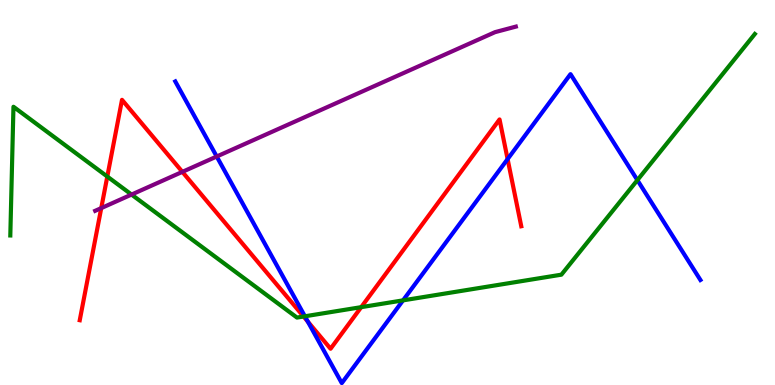[{'lines': ['blue', 'red'], 'intersections': [{'x': 3.97, 'y': 1.64}, {'x': 6.55, 'y': 5.87}]}, {'lines': ['green', 'red'], 'intersections': [{'x': 1.38, 'y': 5.41}, {'x': 3.92, 'y': 1.78}, {'x': 4.66, 'y': 2.02}]}, {'lines': ['purple', 'red'], 'intersections': [{'x': 1.31, 'y': 4.59}, {'x': 2.35, 'y': 5.54}]}, {'lines': ['blue', 'green'], 'intersections': [{'x': 3.93, 'y': 1.78}, {'x': 5.2, 'y': 2.2}, {'x': 8.22, 'y': 5.32}]}, {'lines': ['blue', 'purple'], 'intersections': [{'x': 2.8, 'y': 5.93}]}, {'lines': ['green', 'purple'], 'intersections': [{'x': 1.7, 'y': 4.95}]}]